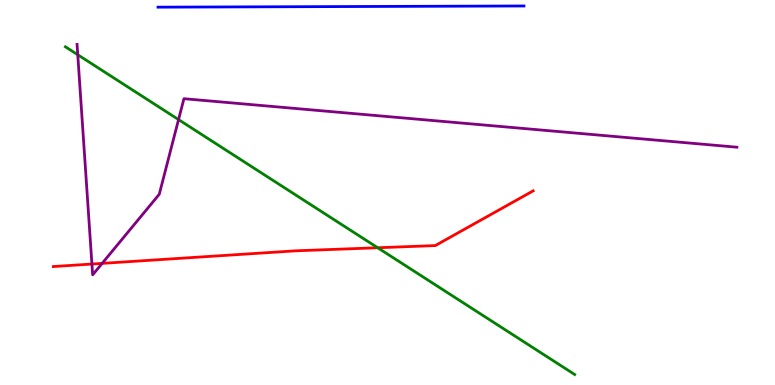[{'lines': ['blue', 'red'], 'intersections': []}, {'lines': ['green', 'red'], 'intersections': [{'x': 4.87, 'y': 3.57}]}, {'lines': ['purple', 'red'], 'intersections': [{'x': 1.19, 'y': 3.14}, {'x': 1.32, 'y': 3.16}]}, {'lines': ['blue', 'green'], 'intersections': []}, {'lines': ['blue', 'purple'], 'intersections': []}, {'lines': ['green', 'purple'], 'intersections': [{'x': 1.0, 'y': 8.58}, {'x': 2.3, 'y': 6.89}]}]